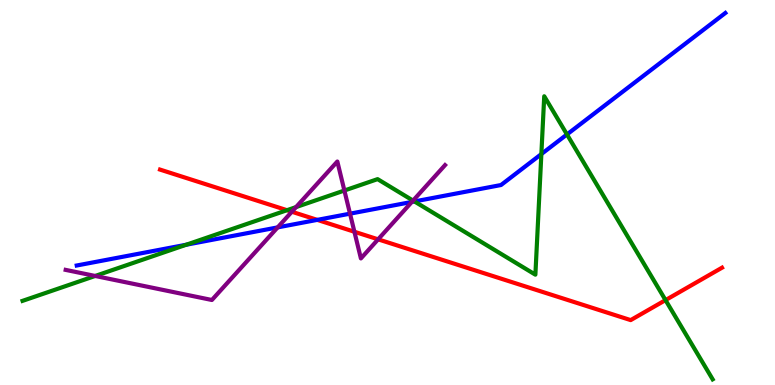[{'lines': ['blue', 'red'], 'intersections': [{'x': 4.09, 'y': 4.29}]}, {'lines': ['green', 'red'], 'intersections': [{'x': 3.7, 'y': 4.54}, {'x': 8.59, 'y': 2.2}]}, {'lines': ['purple', 'red'], 'intersections': [{'x': 3.77, 'y': 4.5}, {'x': 4.57, 'y': 3.98}, {'x': 4.88, 'y': 3.78}]}, {'lines': ['blue', 'green'], 'intersections': [{'x': 2.4, 'y': 3.64}, {'x': 5.35, 'y': 4.77}, {'x': 6.99, 'y': 6.0}, {'x': 7.32, 'y': 6.51}]}, {'lines': ['blue', 'purple'], 'intersections': [{'x': 3.58, 'y': 4.09}, {'x': 4.52, 'y': 4.45}, {'x': 5.31, 'y': 4.75}]}, {'lines': ['green', 'purple'], 'intersections': [{'x': 1.23, 'y': 2.83}, {'x': 3.82, 'y': 4.62}, {'x': 4.44, 'y': 5.05}, {'x': 5.33, 'y': 4.79}]}]